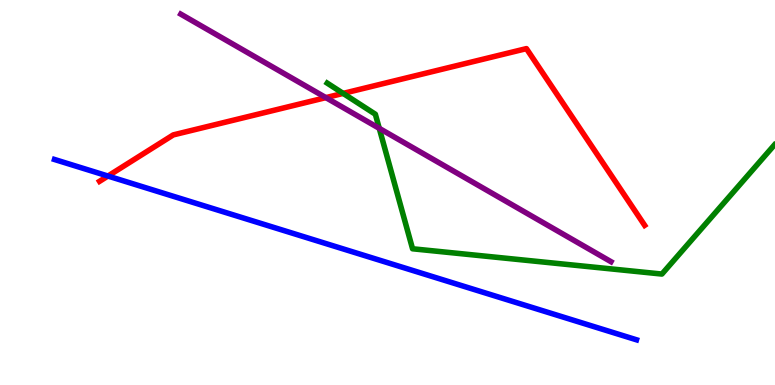[{'lines': ['blue', 'red'], 'intersections': [{'x': 1.39, 'y': 5.43}]}, {'lines': ['green', 'red'], 'intersections': [{'x': 4.43, 'y': 7.57}]}, {'lines': ['purple', 'red'], 'intersections': [{'x': 4.2, 'y': 7.46}]}, {'lines': ['blue', 'green'], 'intersections': []}, {'lines': ['blue', 'purple'], 'intersections': []}, {'lines': ['green', 'purple'], 'intersections': [{'x': 4.89, 'y': 6.67}]}]